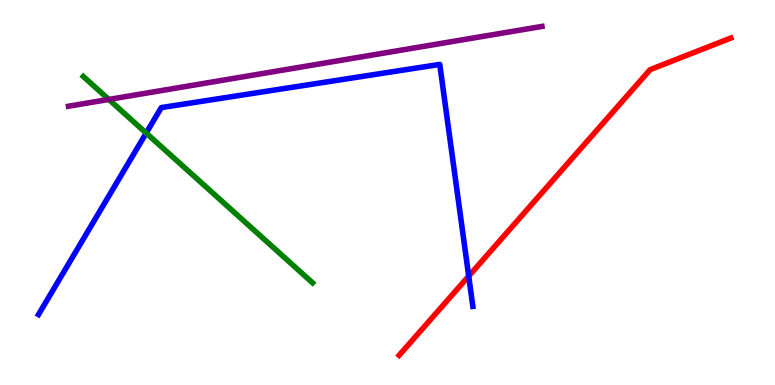[{'lines': ['blue', 'red'], 'intersections': [{'x': 6.05, 'y': 2.83}]}, {'lines': ['green', 'red'], 'intersections': []}, {'lines': ['purple', 'red'], 'intersections': []}, {'lines': ['blue', 'green'], 'intersections': [{'x': 1.89, 'y': 6.54}]}, {'lines': ['blue', 'purple'], 'intersections': []}, {'lines': ['green', 'purple'], 'intersections': [{'x': 1.4, 'y': 7.42}]}]